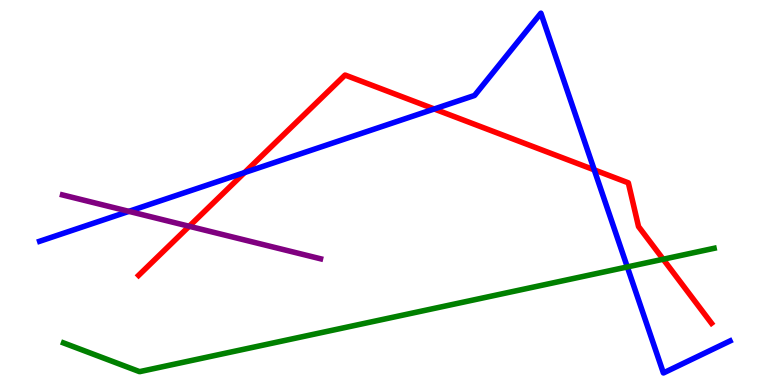[{'lines': ['blue', 'red'], 'intersections': [{'x': 3.16, 'y': 5.52}, {'x': 5.6, 'y': 7.17}, {'x': 7.67, 'y': 5.59}]}, {'lines': ['green', 'red'], 'intersections': [{'x': 8.56, 'y': 3.27}]}, {'lines': ['purple', 'red'], 'intersections': [{'x': 2.44, 'y': 4.12}]}, {'lines': ['blue', 'green'], 'intersections': [{'x': 8.09, 'y': 3.07}]}, {'lines': ['blue', 'purple'], 'intersections': [{'x': 1.66, 'y': 4.51}]}, {'lines': ['green', 'purple'], 'intersections': []}]